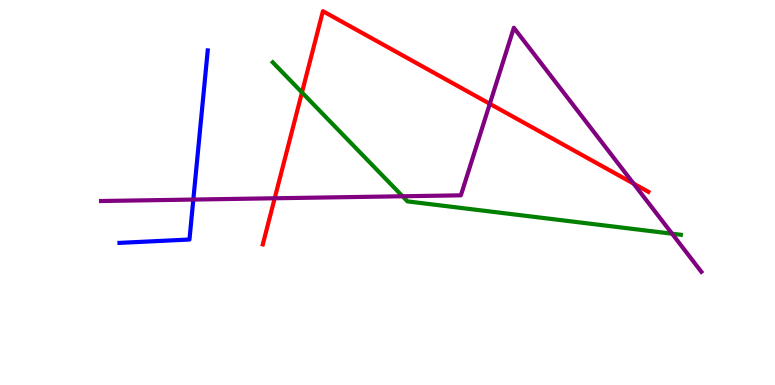[{'lines': ['blue', 'red'], 'intersections': []}, {'lines': ['green', 'red'], 'intersections': [{'x': 3.9, 'y': 7.6}]}, {'lines': ['purple', 'red'], 'intersections': [{'x': 3.54, 'y': 4.85}, {'x': 6.32, 'y': 7.3}, {'x': 8.17, 'y': 5.23}]}, {'lines': ['blue', 'green'], 'intersections': []}, {'lines': ['blue', 'purple'], 'intersections': [{'x': 2.49, 'y': 4.82}]}, {'lines': ['green', 'purple'], 'intersections': [{'x': 5.19, 'y': 4.9}, {'x': 8.67, 'y': 3.93}]}]